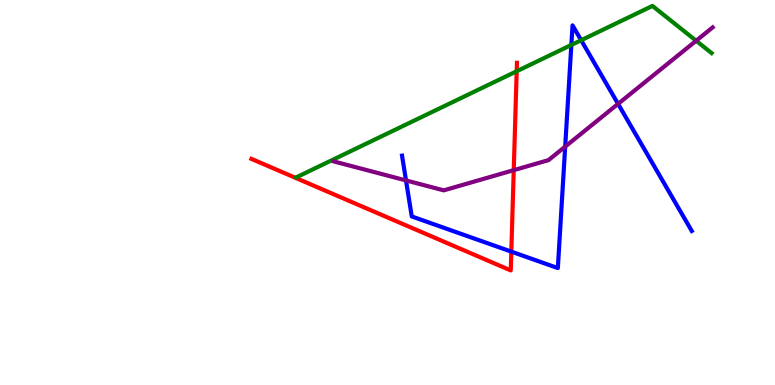[{'lines': ['blue', 'red'], 'intersections': [{'x': 6.6, 'y': 3.46}]}, {'lines': ['green', 'red'], 'intersections': [{'x': 6.67, 'y': 8.15}]}, {'lines': ['purple', 'red'], 'intersections': [{'x': 6.63, 'y': 5.58}]}, {'lines': ['blue', 'green'], 'intersections': [{'x': 7.37, 'y': 8.83}, {'x': 7.5, 'y': 8.96}]}, {'lines': ['blue', 'purple'], 'intersections': [{'x': 5.24, 'y': 5.31}, {'x': 7.29, 'y': 6.19}, {'x': 7.98, 'y': 7.3}]}, {'lines': ['green', 'purple'], 'intersections': [{'x': 8.98, 'y': 8.94}]}]